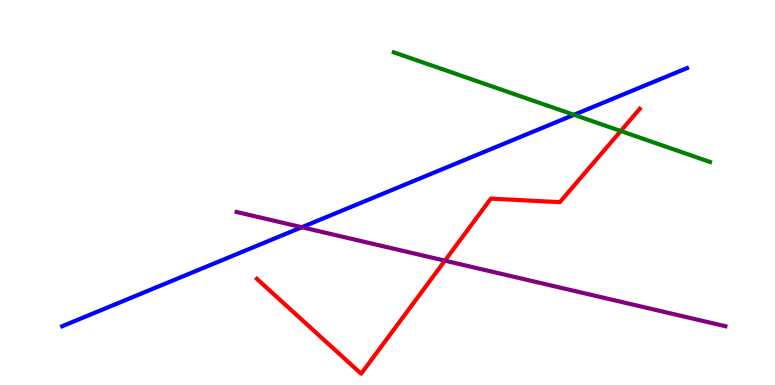[{'lines': ['blue', 'red'], 'intersections': []}, {'lines': ['green', 'red'], 'intersections': [{'x': 8.01, 'y': 6.6}]}, {'lines': ['purple', 'red'], 'intersections': [{'x': 5.74, 'y': 3.23}]}, {'lines': ['blue', 'green'], 'intersections': [{'x': 7.41, 'y': 7.02}]}, {'lines': ['blue', 'purple'], 'intersections': [{'x': 3.89, 'y': 4.1}]}, {'lines': ['green', 'purple'], 'intersections': []}]